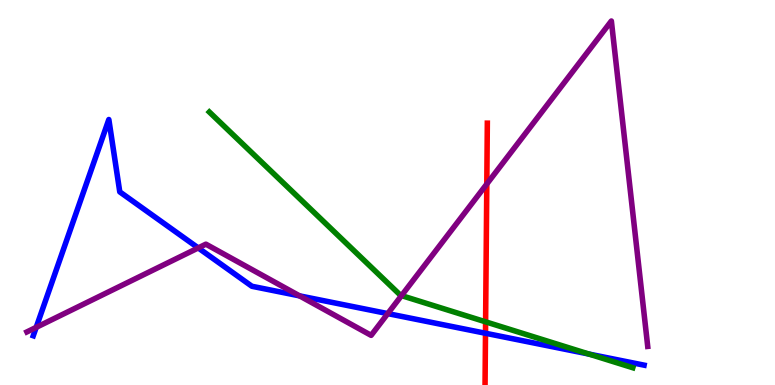[{'lines': ['blue', 'red'], 'intersections': [{'x': 6.26, 'y': 1.34}]}, {'lines': ['green', 'red'], 'intersections': [{'x': 6.27, 'y': 1.64}]}, {'lines': ['purple', 'red'], 'intersections': [{'x': 6.28, 'y': 5.22}]}, {'lines': ['blue', 'green'], 'intersections': [{'x': 7.6, 'y': 0.803}]}, {'lines': ['blue', 'purple'], 'intersections': [{'x': 0.467, 'y': 1.5}, {'x': 2.56, 'y': 3.56}, {'x': 3.87, 'y': 2.32}, {'x': 5.0, 'y': 1.85}]}, {'lines': ['green', 'purple'], 'intersections': [{'x': 5.18, 'y': 2.32}]}]